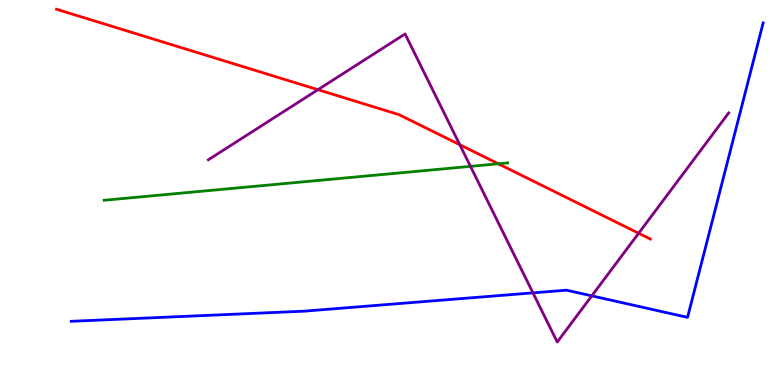[{'lines': ['blue', 'red'], 'intersections': []}, {'lines': ['green', 'red'], 'intersections': [{'x': 6.43, 'y': 5.75}]}, {'lines': ['purple', 'red'], 'intersections': [{'x': 4.1, 'y': 7.67}, {'x': 5.93, 'y': 6.24}, {'x': 8.24, 'y': 3.94}]}, {'lines': ['blue', 'green'], 'intersections': []}, {'lines': ['blue', 'purple'], 'intersections': [{'x': 6.88, 'y': 2.39}, {'x': 7.64, 'y': 2.32}]}, {'lines': ['green', 'purple'], 'intersections': [{'x': 6.07, 'y': 5.68}]}]